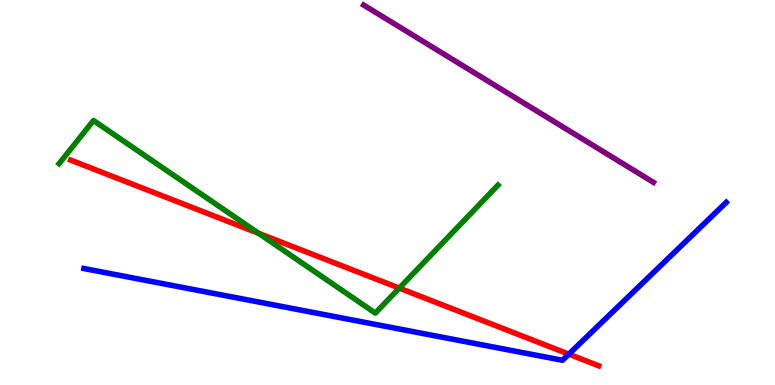[{'lines': ['blue', 'red'], 'intersections': [{'x': 7.34, 'y': 0.801}]}, {'lines': ['green', 'red'], 'intersections': [{'x': 3.34, 'y': 3.94}, {'x': 5.15, 'y': 2.52}]}, {'lines': ['purple', 'red'], 'intersections': []}, {'lines': ['blue', 'green'], 'intersections': []}, {'lines': ['blue', 'purple'], 'intersections': []}, {'lines': ['green', 'purple'], 'intersections': []}]